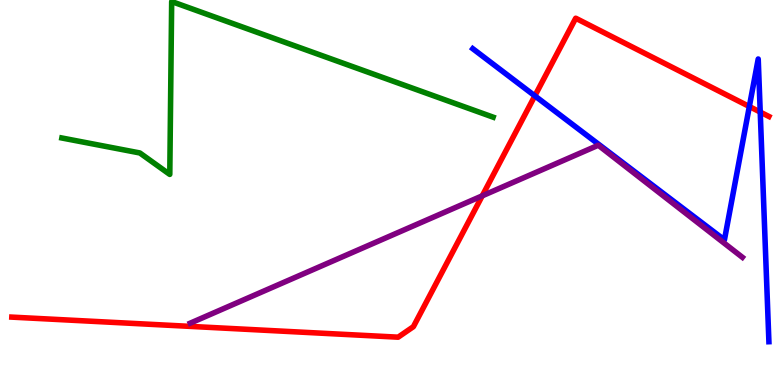[{'lines': ['blue', 'red'], 'intersections': [{'x': 6.9, 'y': 7.51}, {'x': 9.67, 'y': 7.23}, {'x': 9.81, 'y': 7.09}]}, {'lines': ['green', 'red'], 'intersections': []}, {'lines': ['purple', 'red'], 'intersections': [{'x': 6.22, 'y': 4.91}]}, {'lines': ['blue', 'green'], 'intersections': []}, {'lines': ['blue', 'purple'], 'intersections': []}, {'lines': ['green', 'purple'], 'intersections': []}]